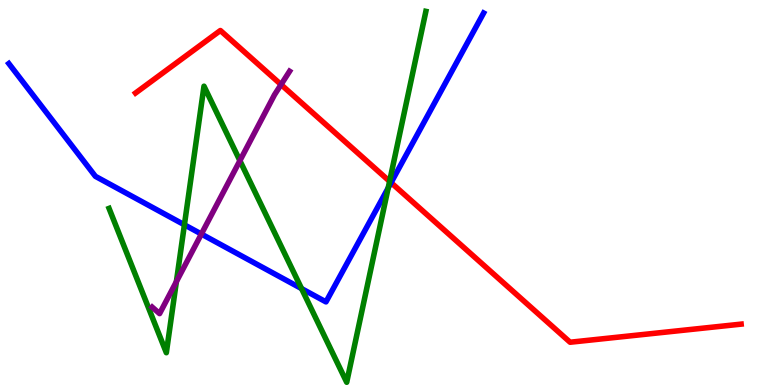[{'lines': ['blue', 'red'], 'intersections': [{'x': 5.05, 'y': 5.26}]}, {'lines': ['green', 'red'], 'intersections': [{'x': 5.03, 'y': 5.29}]}, {'lines': ['purple', 'red'], 'intersections': [{'x': 3.63, 'y': 7.8}]}, {'lines': ['blue', 'green'], 'intersections': [{'x': 2.38, 'y': 4.16}, {'x': 3.89, 'y': 2.5}, {'x': 5.01, 'y': 5.12}]}, {'lines': ['blue', 'purple'], 'intersections': [{'x': 2.6, 'y': 3.92}]}, {'lines': ['green', 'purple'], 'intersections': [{'x': 2.28, 'y': 2.69}, {'x': 3.1, 'y': 5.83}]}]